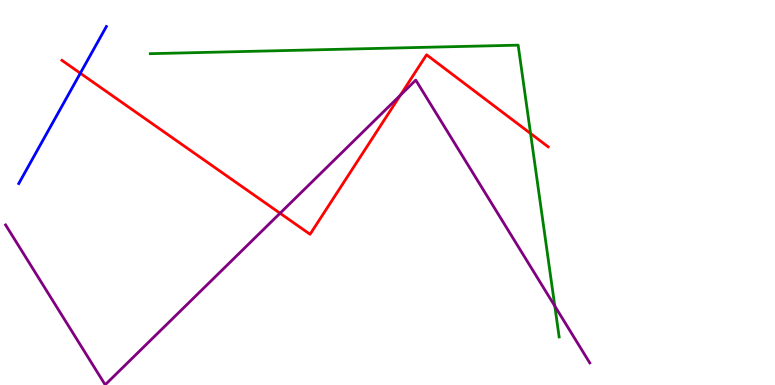[{'lines': ['blue', 'red'], 'intersections': [{'x': 1.04, 'y': 8.1}]}, {'lines': ['green', 'red'], 'intersections': [{'x': 6.85, 'y': 6.53}]}, {'lines': ['purple', 'red'], 'intersections': [{'x': 3.61, 'y': 4.46}, {'x': 5.16, 'y': 7.52}]}, {'lines': ['blue', 'green'], 'intersections': []}, {'lines': ['blue', 'purple'], 'intersections': []}, {'lines': ['green', 'purple'], 'intersections': [{'x': 7.16, 'y': 2.05}]}]